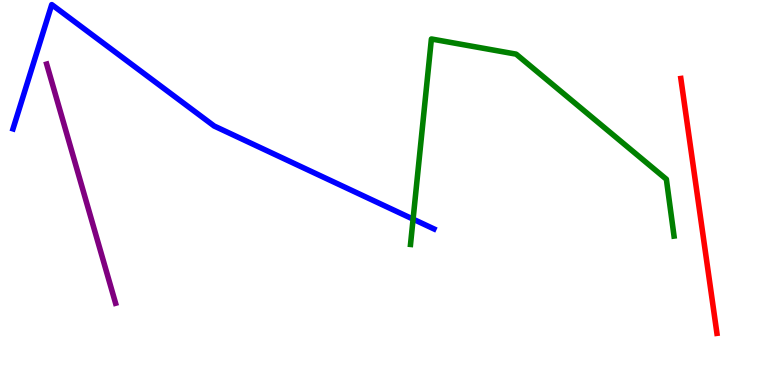[{'lines': ['blue', 'red'], 'intersections': []}, {'lines': ['green', 'red'], 'intersections': []}, {'lines': ['purple', 'red'], 'intersections': []}, {'lines': ['blue', 'green'], 'intersections': [{'x': 5.33, 'y': 4.31}]}, {'lines': ['blue', 'purple'], 'intersections': []}, {'lines': ['green', 'purple'], 'intersections': []}]